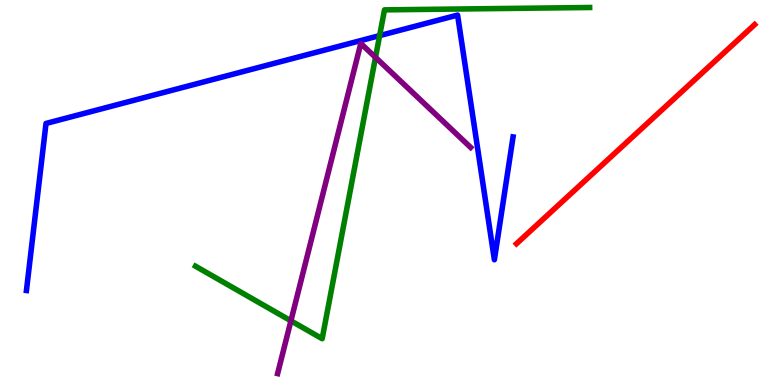[{'lines': ['blue', 'red'], 'intersections': []}, {'lines': ['green', 'red'], 'intersections': []}, {'lines': ['purple', 'red'], 'intersections': []}, {'lines': ['blue', 'green'], 'intersections': [{'x': 4.9, 'y': 9.08}]}, {'lines': ['blue', 'purple'], 'intersections': []}, {'lines': ['green', 'purple'], 'intersections': [{'x': 3.75, 'y': 1.67}, {'x': 4.85, 'y': 8.51}]}]